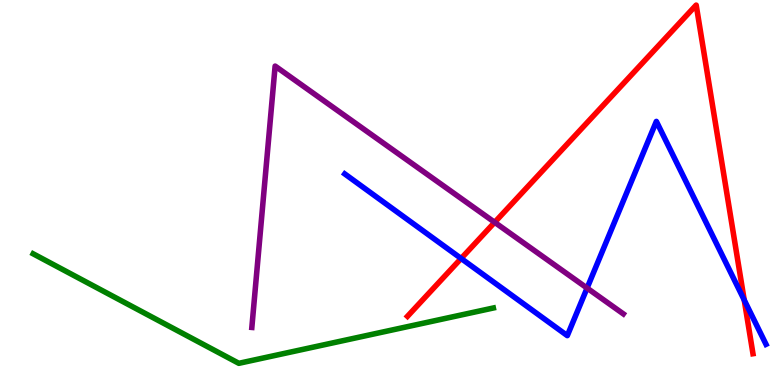[{'lines': ['blue', 'red'], 'intersections': [{'x': 5.95, 'y': 3.29}, {'x': 9.6, 'y': 2.21}]}, {'lines': ['green', 'red'], 'intersections': []}, {'lines': ['purple', 'red'], 'intersections': [{'x': 6.38, 'y': 4.23}]}, {'lines': ['blue', 'green'], 'intersections': []}, {'lines': ['blue', 'purple'], 'intersections': [{'x': 7.58, 'y': 2.52}]}, {'lines': ['green', 'purple'], 'intersections': []}]